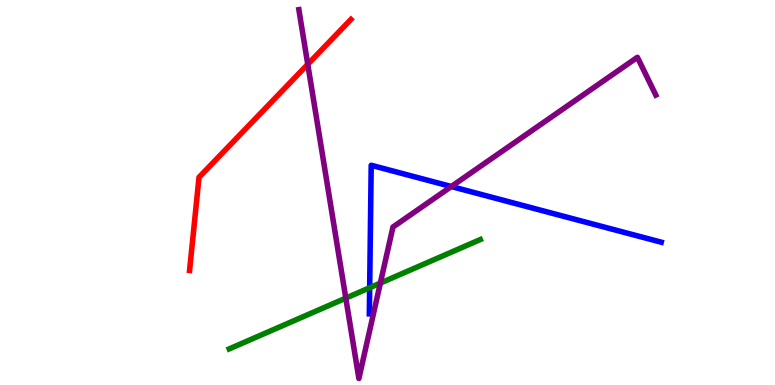[{'lines': ['blue', 'red'], 'intersections': []}, {'lines': ['green', 'red'], 'intersections': []}, {'lines': ['purple', 'red'], 'intersections': [{'x': 3.97, 'y': 8.33}]}, {'lines': ['blue', 'green'], 'intersections': [{'x': 4.77, 'y': 2.53}]}, {'lines': ['blue', 'purple'], 'intersections': [{'x': 5.82, 'y': 5.16}]}, {'lines': ['green', 'purple'], 'intersections': [{'x': 4.46, 'y': 2.26}, {'x': 4.91, 'y': 2.65}]}]